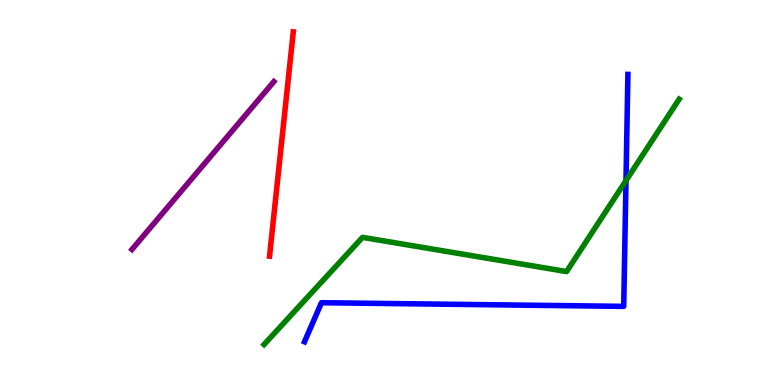[{'lines': ['blue', 'red'], 'intersections': []}, {'lines': ['green', 'red'], 'intersections': []}, {'lines': ['purple', 'red'], 'intersections': []}, {'lines': ['blue', 'green'], 'intersections': [{'x': 8.08, 'y': 5.31}]}, {'lines': ['blue', 'purple'], 'intersections': []}, {'lines': ['green', 'purple'], 'intersections': []}]